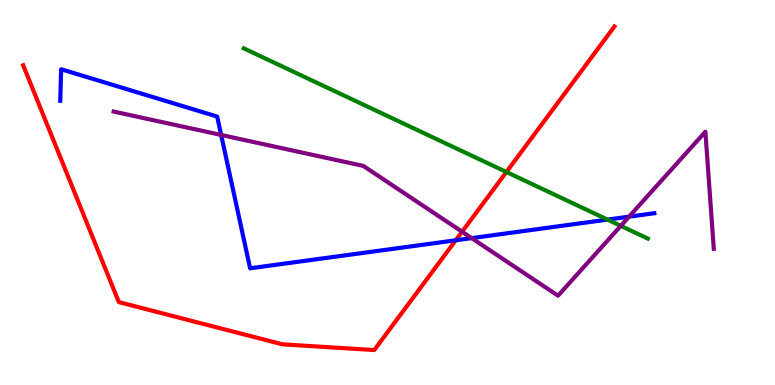[{'lines': ['blue', 'red'], 'intersections': [{'x': 5.88, 'y': 3.76}]}, {'lines': ['green', 'red'], 'intersections': [{'x': 6.53, 'y': 5.53}]}, {'lines': ['purple', 'red'], 'intersections': [{'x': 5.96, 'y': 3.98}]}, {'lines': ['blue', 'green'], 'intersections': [{'x': 7.84, 'y': 4.3}]}, {'lines': ['blue', 'purple'], 'intersections': [{'x': 2.85, 'y': 6.49}, {'x': 6.09, 'y': 3.82}, {'x': 8.12, 'y': 4.37}]}, {'lines': ['green', 'purple'], 'intersections': [{'x': 8.01, 'y': 4.13}]}]